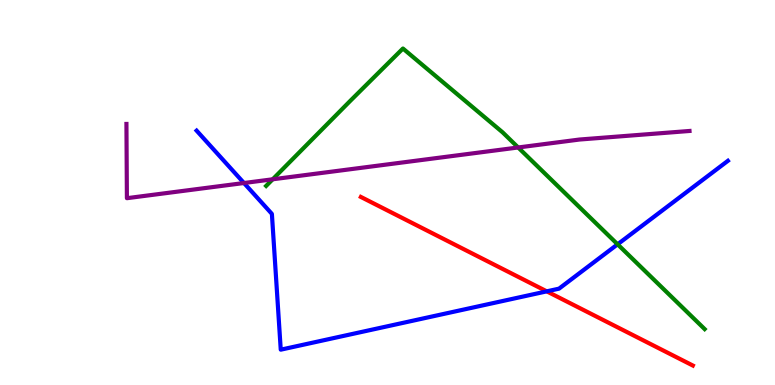[{'lines': ['blue', 'red'], 'intersections': [{'x': 7.06, 'y': 2.43}]}, {'lines': ['green', 'red'], 'intersections': []}, {'lines': ['purple', 'red'], 'intersections': []}, {'lines': ['blue', 'green'], 'intersections': [{'x': 7.97, 'y': 3.65}]}, {'lines': ['blue', 'purple'], 'intersections': [{'x': 3.15, 'y': 5.25}]}, {'lines': ['green', 'purple'], 'intersections': [{'x': 3.52, 'y': 5.34}, {'x': 6.69, 'y': 6.17}]}]